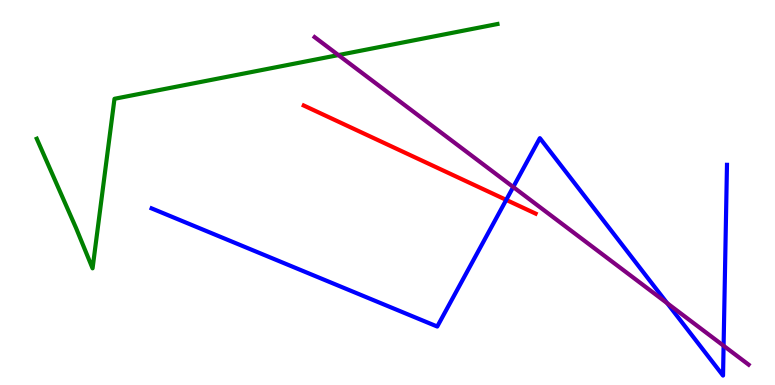[{'lines': ['blue', 'red'], 'intersections': [{'x': 6.53, 'y': 4.81}]}, {'lines': ['green', 'red'], 'intersections': []}, {'lines': ['purple', 'red'], 'intersections': []}, {'lines': ['blue', 'green'], 'intersections': []}, {'lines': ['blue', 'purple'], 'intersections': [{'x': 6.62, 'y': 5.14}, {'x': 8.61, 'y': 2.12}, {'x': 9.34, 'y': 1.02}]}, {'lines': ['green', 'purple'], 'intersections': [{'x': 4.37, 'y': 8.57}]}]